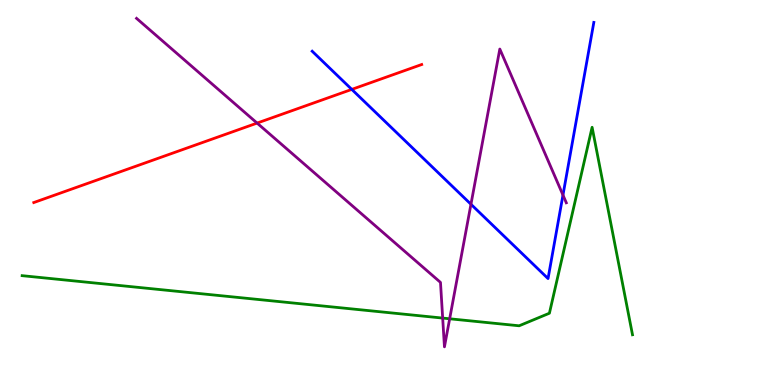[{'lines': ['blue', 'red'], 'intersections': [{'x': 4.54, 'y': 7.68}]}, {'lines': ['green', 'red'], 'intersections': []}, {'lines': ['purple', 'red'], 'intersections': [{'x': 3.32, 'y': 6.8}]}, {'lines': ['blue', 'green'], 'intersections': []}, {'lines': ['blue', 'purple'], 'intersections': [{'x': 6.08, 'y': 4.69}, {'x': 7.26, 'y': 4.93}]}, {'lines': ['green', 'purple'], 'intersections': [{'x': 5.71, 'y': 1.74}, {'x': 5.8, 'y': 1.72}]}]